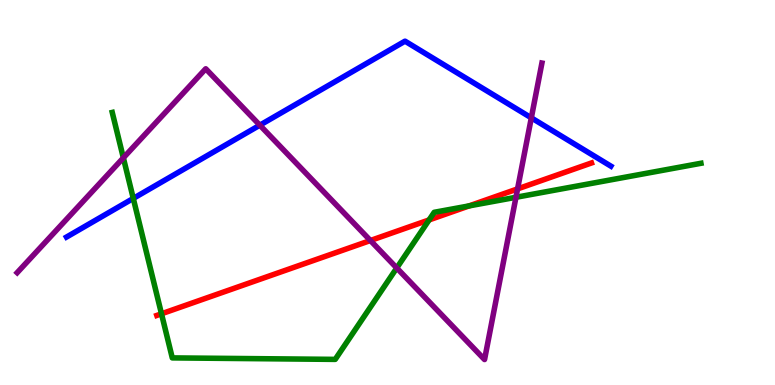[{'lines': ['blue', 'red'], 'intersections': []}, {'lines': ['green', 'red'], 'intersections': [{'x': 2.08, 'y': 1.85}, {'x': 5.54, 'y': 4.29}, {'x': 6.05, 'y': 4.65}]}, {'lines': ['purple', 'red'], 'intersections': [{'x': 4.78, 'y': 3.75}, {'x': 6.68, 'y': 5.09}]}, {'lines': ['blue', 'green'], 'intersections': [{'x': 1.72, 'y': 4.85}]}, {'lines': ['blue', 'purple'], 'intersections': [{'x': 3.35, 'y': 6.75}, {'x': 6.86, 'y': 6.94}]}, {'lines': ['green', 'purple'], 'intersections': [{'x': 1.59, 'y': 5.9}, {'x': 5.12, 'y': 3.04}, {'x': 6.66, 'y': 4.88}]}]